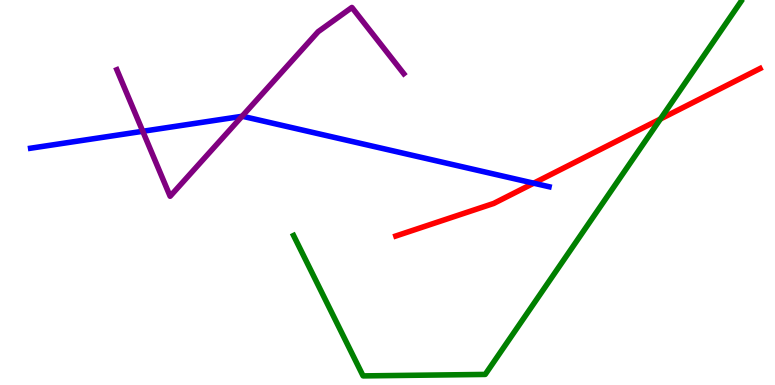[{'lines': ['blue', 'red'], 'intersections': [{'x': 6.89, 'y': 5.24}]}, {'lines': ['green', 'red'], 'intersections': [{'x': 8.52, 'y': 6.91}]}, {'lines': ['purple', 'red'], 'intersections': []}, {'lines': ['blue', 'green'], 'intersections': []}, {'lines': ['blue', 'purple'], 'intersections': [{'x': 1.84, 'y': 6.59}, {'x': 3.12, 'y': 6.98}]}, {'lines': ['green', 'purple'], 'intersections': []}]